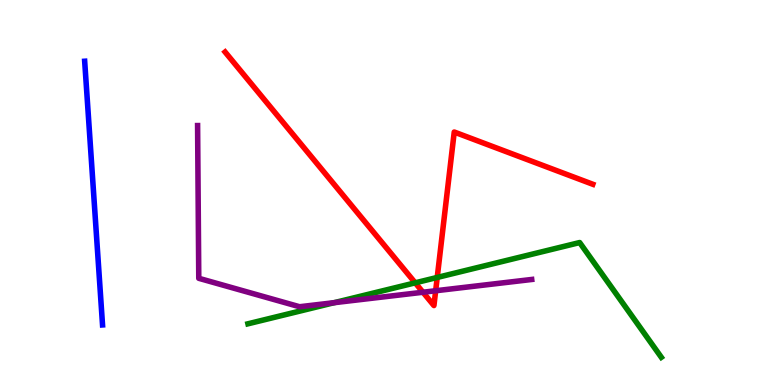[{'lines': ['blue', 'red'], 'intersections': []}, {'lines': ['green', 'red'], 'intersections': [{'x': 5.36, 'y': 2.65}, {'x': 5.64, 'y': 2.79}]}, {'lines': ['purple', 'red'], 'intersections': [{'x': 5.46, 'y': 2.41}, {'x': 5.62, 'y': 2.45}]}, {'lines': ['blue', 'green'], 'intersections': []}, {'lines': ['blue', 'purple'], 'intersections': []}, {'lines': ['green', 'purple'], 'intersections': [{'x': 4.31, 'y': 2.14}]}]